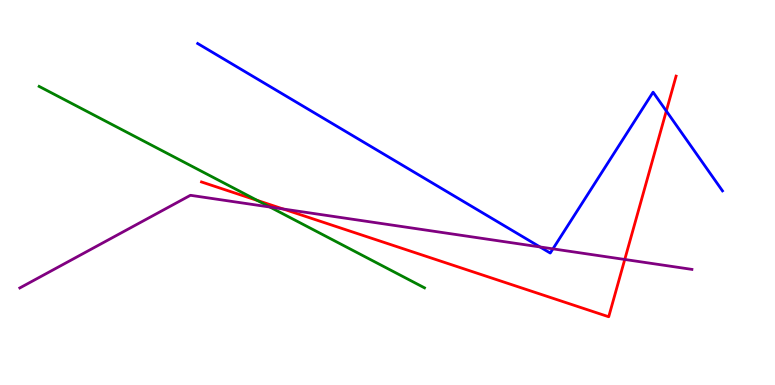[{'lines': ['blue', 'red'], 'intersections': [{'x': 8.6, 'y': 7.12}]}, {'lines': ['green', 'red'], 'intersections': [{'x': 3.32, 'y': 4.79}]}, {'lines': ['purple', 'red'], 'intersections': [{'x': 3.65, 'y': 4.57}, {'x': 8.06, 'y': 3.26}]}, {'lines': ['blue', 'green'], 'intersections': []}, {'lines': ['blue', 'purple'], 'intersections': [{'x': 6.97, 'y': 3.59}, {'x': 7.13, 'y': 3.54}]}, {'lines': ['green', 'purple'], 'intersections': [{'x': 3.48, 'y': 4.62}]}]